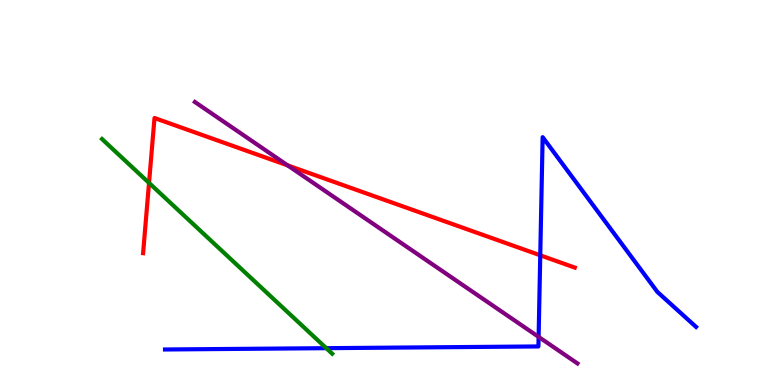[{'lines': ['blue', 'red'], 'intersections': [{'x': 6.97, 'y': 3.37}]}, {'lines': ['green', 'red'], 'intersections': [{'x': 1.92, 'y': 5.25}]}, {'lines': ['purple', 'red'], 'intersections': [{'x': 3.71, 'y': 5.7}]}, {'lines': ['blue', 'green'], 'intersections': [{'x': 4.21, 'y': 0.957}]}, {'lines': ['blue', 'purple'], 'intersections': [{'x': 6.95, 'y': 1.25}]}, {'lines': ['green', 'purple'], 'intersections': []}]